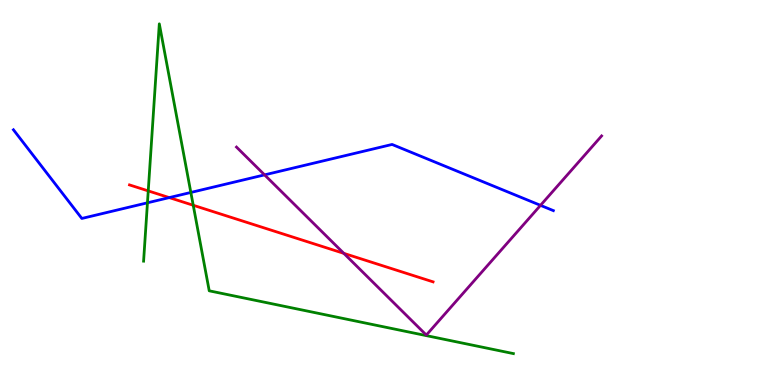[{'lines': ['blue', 'red'], 'intersections': [{'x': 2.18, 'y': 4.87}]}, {'lines': ['green', 'red'], 'intersections': [{'x': 1.91, 'y': 5.04}, {'x': 2.49, 'y': 4.67}]}, {'lines': ['purple', 'red'], 'intersections': [{'x': 4.44, 'y': 3.42}]}, {'lines': ['blue', 'green'], 'intersections': [{'x': 1.9, 'y': 4.73}, {'x': 2.46, 'y': 5.0}]}, {'lines': ['blue', 'purple'], 'intersections': [{'x': 3.41, 'y': 5.46}, {'x': 6.97, 'y': 4.67}]}, {'lines': ['green', 'purple'], 'intersections': []}]